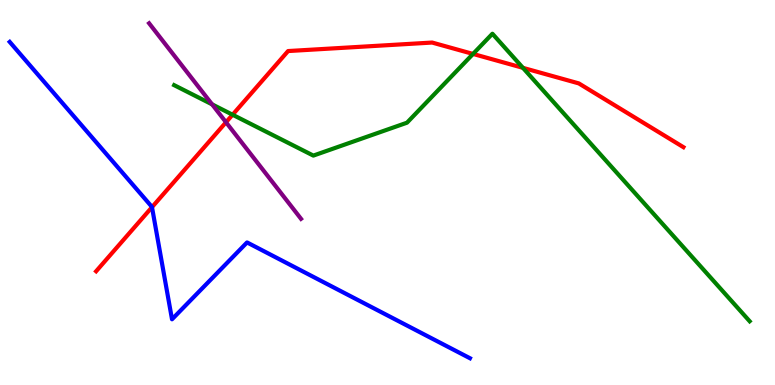[{'lines': ['blue', 'red'], 'intersections': [{'x': 1.96, 'y': 4.62}]}, {'lines': ['green', 'red'], 'intersections': [{'x': 3.0, 'y': 7.02}, {'x': 6.1, 'y': 8.6}, {'x': 6.75, 'y': 8.24}]}, {'lines': ['purple', 'red'], 'intersections': [{'x': 2.92, 'y': 6.82}]}, {'lines': ['blue', 'green'], 'intersections': []}, {'lines': ['blue', 'purple'], 'intersections': []}, {'lines': ['green', 'purple'], 'intersections': [{'x': 2.74, 'y': 7.29}]}]